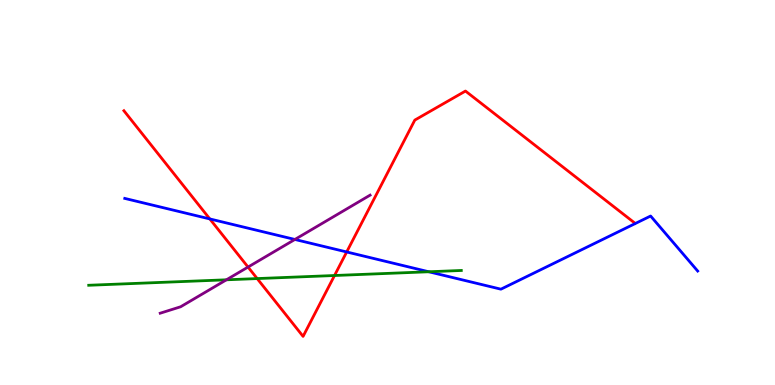[{'lines': ['blue', 'red'], 'intersections': [{'x': 2.71, 'y': 4.31}, {'x': 4.47, 'y': 3.46}]}, {'lines': ['green', 'red'], 'intersections': [{'x': 3.32, 'y': 2.76}, {'x': 4.32, 'y': 2.84}]}, {'lines': ['purple', 'red'], 'intersections': [{'x': 3.2, 'y': 3.06}]}, {'lines': ['blue', 'green'], 'intersections': [{'x': 5.53, 'y': 2.94}]}, {'lines': ['blue', 'purple'], 'intersections': [{'x': 3.81, 'y': 3.78}]}, {'lines': ['green', 'purple'], 'intersections': [{'x': 2.92, 'y': 2.73}]}]